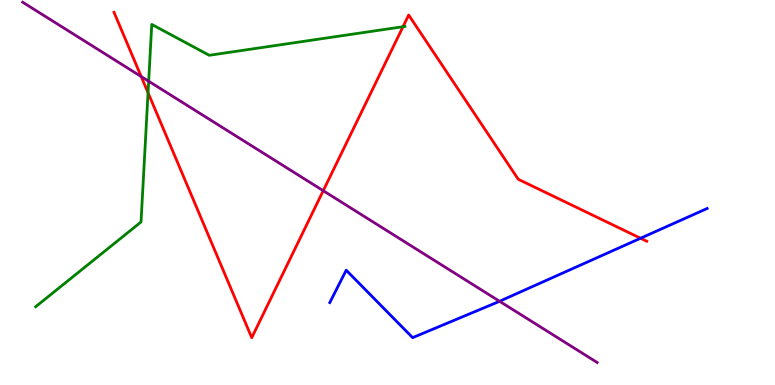[{'lines': ['blue', 'red'], 'intersections': [{'x': 8.27, 'y': 3.81}]}, {'lines': ['green', 'red'], 'intersections': [{'x': 1.91, 'y': 7.59}, {'x': 5.2, 'y': 9.31}]}, {'lines': ['purple', 'red'], 'intersections': [{'x': 1.82, 'y': 8.01}, {'x': 4.17, 'y': 5.05}]}, {'lines': ['blue', 'green'], 'intersections': []}, {'lines': ['blue', 'purple'], 'intersections': [{'x': 6.45, 'y': 2.17}]}, {'lines': ['green', 'purple'], 'intersections': [{'x': 1.92, 'y': 7.89}]}]